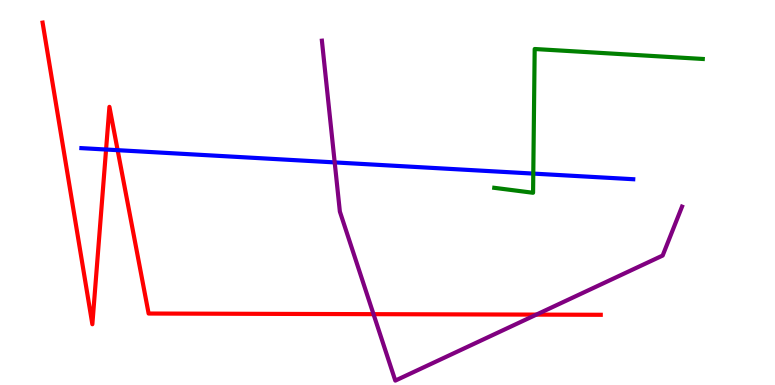[{'lines': ['blue', 'red'], 'intersections': [{'x': 1.37, 'y': 6.12}, {'x': 1.52, 'y': 6.1}]}, {'lines': ['green', 'red'], 'intersections': []}, {'lines': ['purple', 'red'], 'intersections': [{'x': 4.82, 'y': 1.84}, {'x': 6.92, 'y': 1.83}]}, {'lines': ['blue', 'green'], 'intersections': [{'x': 6.88, 'y': 5.49}]}, {'lines': ['blue', 'purple'], 'intersections': [{'x': 4.32, 'y': 5.78}]}, {'lines': ['green', 'purple'], 'intersections': []}]